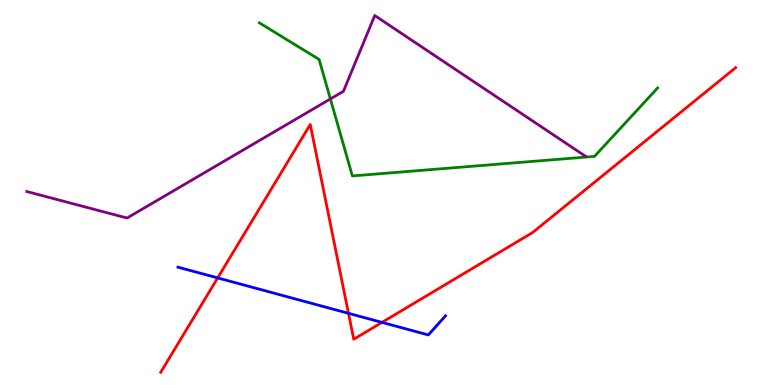[{'lines': ['blue', 'red'], 'intersections': [{'x': 2.81, 'y': 2.78}, {'x': 4.5, 'y': 1.86}, {'x': 4.93, 'y': 1.63}]}, {'lines': ['green', 'red'], 'intersections': []}, {'lines': ['purple', 'red'], 'intersections': []}, {'lines': ['blue', 'green'], 'intersections': []}, {'lines': ['blue', 'purple'], 'intersections': []}, {'lines': ['green', 'purple'], 'intersections': [{'x': 4.26, 'y': 7.43}]}]